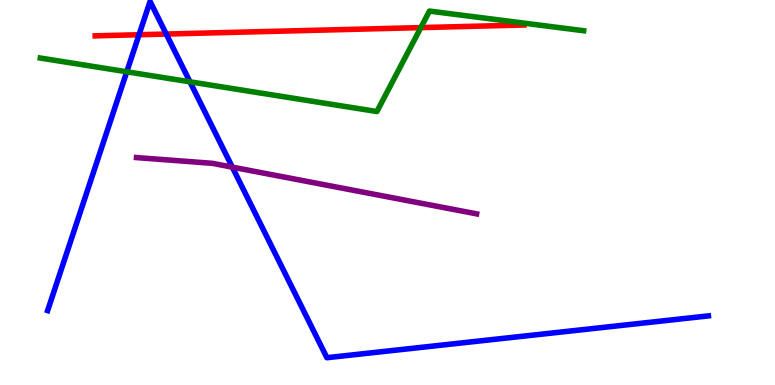[{'lines': ['blue', 'red'], 'intersections': [{'x': 1.79, 'y': 9.1}, {'x': 2.15, 'y': 9.12}]}, {'lines': ['green', 'red'], 'intersections': [{'x': 5.43, 'y': 9.28}]}, {'lines': ['purple', 'red'], 'intersections': []}, {'lines': ['blue', 'green'], 'intersections': [{'x': 1.64, 'y': 8.14}, {'x': 2.45, 'y': 7.87}]}, {'lines': ['blue', 'purple'], 'intersections': [{'x': 3.0, 'y': 5.66}]}, {'lines': ['green', 'purple'], 'intersections': []}]